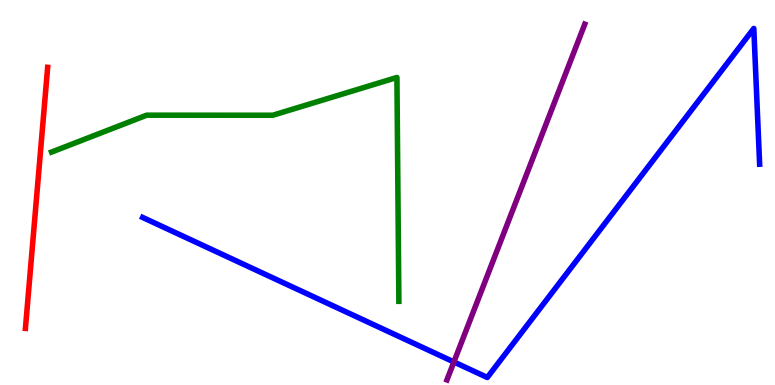[{'lines': ['blue', 'red'], 'intersections': []}, {'lines': ['green', 'red'], 'intersections': []}, {'lines': ['purple', 'red'], 'intersections': []}, {'lines': ['blue', 'green'], 'intersections': []}, {'lines': ['blue', 'purple'], 'intersections': [{'x': 5.86, 'y': 0.598}]}, {'lines': ['green', 'purple'], 'intersections': []}]